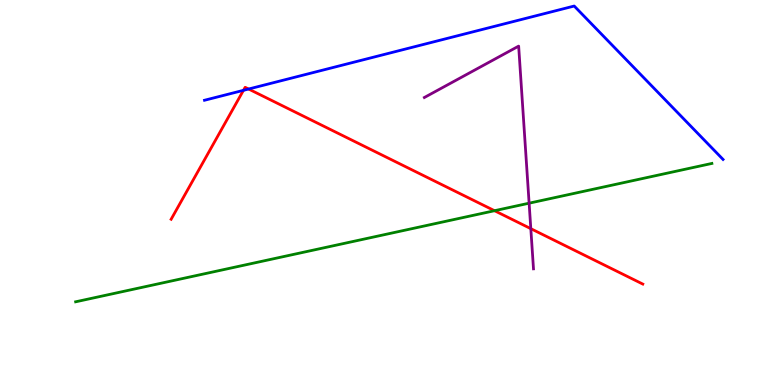[{'lines': ['blue', 'red'], 'intersections': [{'x': 3.14, 'y': 7.65}, {'x': 3.21, 'y': 7.69}]}, {'lines': ['green', 'red'], 'intersections': [{'x': 6.38, 'y': 4.53}]}, {'lines': ['purple', 'red'], 'intersections': [{'x': 6.85, 'y': 4.06}]}, {'lines': ['blue', 'green'], 'intersections': []}, {'lines': ['blue', 'purple'], 'intersections': []}, {'lines': ['green', 'purple'], 'intersections': [{'x': 6.83, 'y': 4.72}]}]